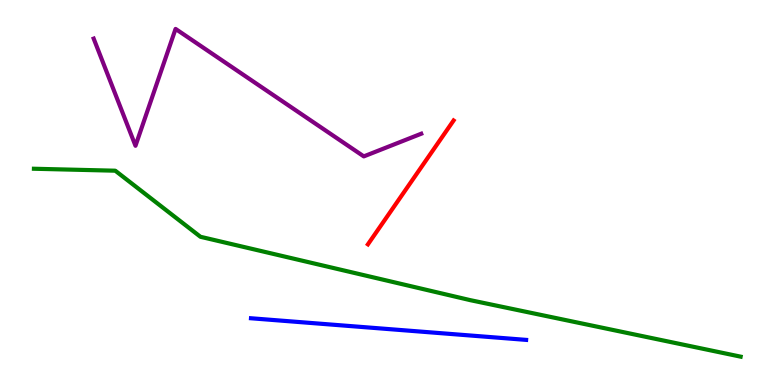[{'lines': ['blue', 'red'], 'intersections': []}, {'lines': ['green', 'red'], 'intersections': []}, {'lines': ['purple', 'red'], 'intersections': []}, {'lines': ['blue', 'green'], 'intersections': []}, {'lines': ['blue', 'purple'], 'intersections': []}, {'lines': ['green', 'purple'], 'intersections': []}]